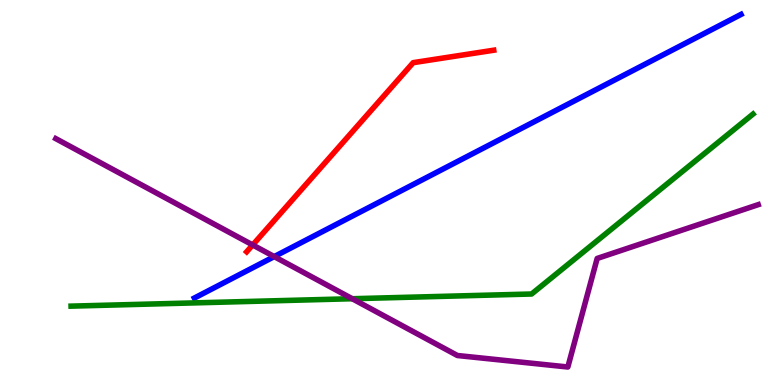[{'lines': ['blue', 'red'], 'intersections': []}, {'lines': ['green', 'red'], 'intersections': []}, {'lines': ['purple', 'red'], 'intersections': [{'x': 3.26, 'y': 3.64}]}, {'lines': ['blue', 'green'], 'intersections': []}, {'lines': ['blue', 'purple'], 'intersections': [{'x': 3.54, 'y': 3.34}]}, {'lines': ['green', 'purple'], 'intersections': [{'x': 4.55, 'y': 2.24}]}]